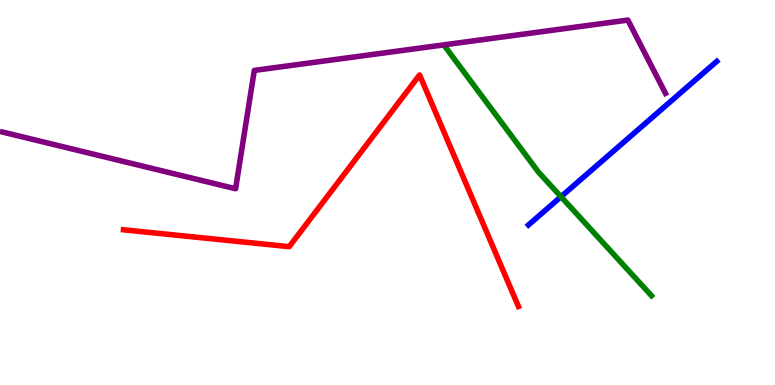[{'lines': ['blue', 'red'], 'intersections': []}, {'lines': ['green', 'red'], 'intersections': []}, {'lines': ['purple', 'red'], 'intersections': []}, {'lines': ['blue', 'green'], 'intersections': [{'x': 7.24, 'y': 4.89}]}, {'lines': ['blue', 'purple'], 'intersections': []}, {'lines': ['green', 'purple'], 'intersections': []}]